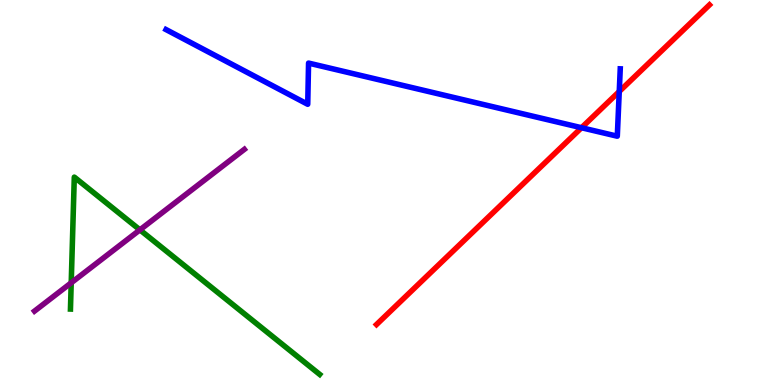[{'lines': ['blue', 'red'], 'intersections': [{'x': 7.5, 'y': 6.68}, {'x': 7.99, 'y': 7.62}]}, {'lines': ['green', 'red'], 'intersections': []}, {'lines': ['purple', 'red'], 'intersections': []}, {'lines': ['blue', 'green'], 'intersections': []}, {'lines': ['blue', 'purple'], 'intersections': []}, {'lines': ['green', 'purple'], 'intersections': [{'x': 0.919, 'y': 2.65}, {'x': 1.81, 'y': 4.03}]}]